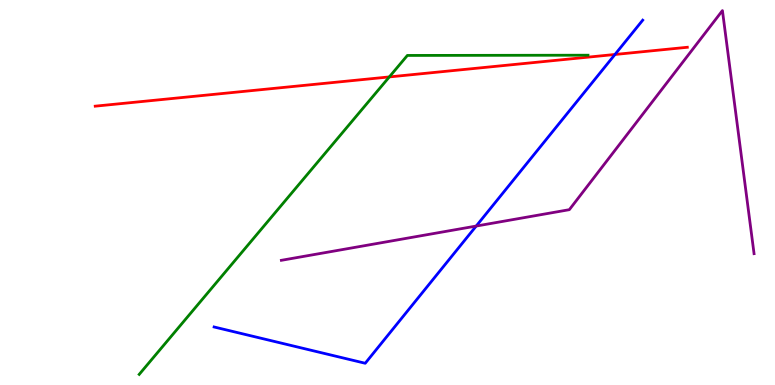[{'lines': ['blue', 'red'], 'intersections': [{'x': 7.94, 'y': 8.59}]}, {'lines': ['green', 'red'], 'intersections': [{'x': 5.02, 'y': 8.0}]}, {'lines': ['purple', 'red'], 'intersections': []}, {'lines': ['blue', 'green'], 'intersections': []}, {'lines': ['blue', 'purple'], 'intersections': [{'x': 6.14, 'y': 4.13}]}, {'lines': ['green', 'purple'], 'intersections': []}]